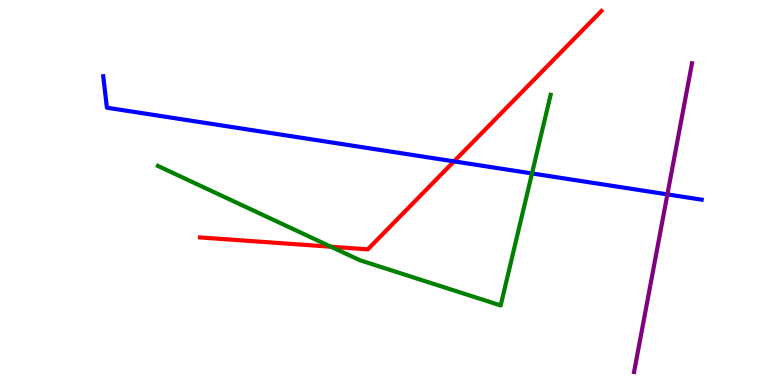[{'lines': ['blue', 'red'], 'intersections': [{'x': 5.86, 'y': 5.81}]}, {'lines': ['green', 'red'], 'intersections': [{'x': 4.27, 'y': 3.59}]}, {'lines': ['purple', 'red'], 'intersections': []}, {'lines': ['blue', 'green'], 'intersections': [{'x': 6.86, 'y': 5.5}]}, {'lines': ['blue', 'purple'], 'intersections': [{'x': 8.61, 'y': 4.95}]}, {'lines': ['green', 'purple'], 'intersections': []}]